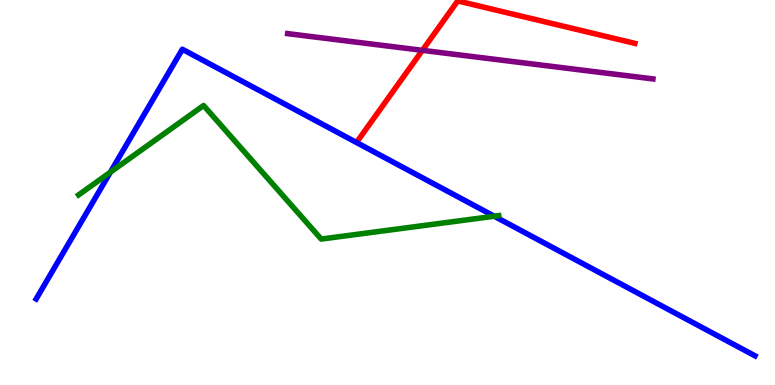[{'lines': ['blue', 'red'], 'intersections': []}, {'lines': ['green', 'red'], 'intersections': []}, {'lines': ['purple', 'red'], 'intersections': [{'x': 5.45, 'y': 8.69}]}, {'lines': ['blue', 'green'], 'intersections': [{'x': 1.42, 'y': 5.53}, {'x': 6.38, 'y': 4.38}]}, {'lines': ['blue', 'purple'], 'intersections': []}, {'lines': ['green', 'purple'], 'intersections': []}]